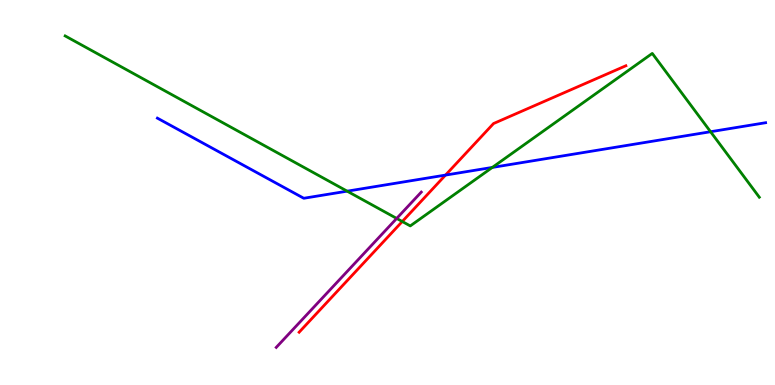[{'lines': ['blue', 'red'], 'intersections': [{'x': 5.75, 'y': 5.45}]}, {'lines': ['green', 'red'], 'intersections': [{'x': 5.19, 'y': 4.25}]}, {'lines': ['purple', 'red'], 'intersections': []}, {'lines': ['blue', 'green'], 'intersections': [{'x': 4.48, 'y': 5.03}, {'x': 6.35, 'y': 5.65}, {'x': 9.17, 'y': 6.58}]}, {'lines': ['blue', 'purple'], 'intersections': []}, {'lines': ['green', 'purple'], 'intersections': [{'x': 5.12, 'y': 4.33}]}]